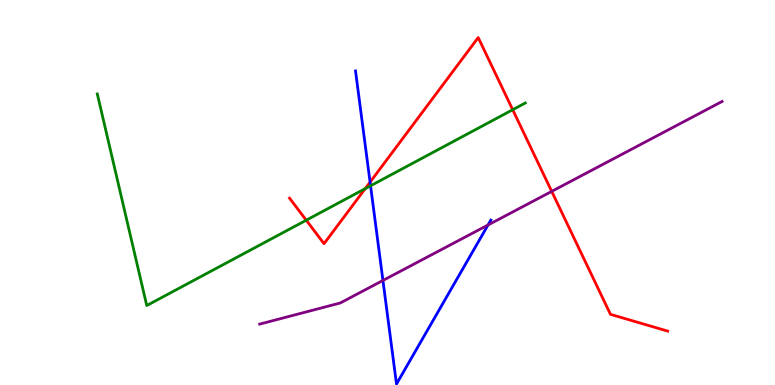[{'lines': ['blue', 'red'], 'intersections': [{'x': 4.78, 'y': 5.27}]}, {'lines': ['green', 'red'], 'intersections': [{'x': 3.95, 'y': 4.28}, {'x': 4.71, 'y': 5.1}, {'x': 6.62, 'y': 7.15}]}, {'lines': ['purple', 'red'], 'intersections': [{'x': 7.12, 'y': 5.03}]}, {'lines': ['blue', 'green'], 'intersections': [{'x': 4.78, 'y': 5.17}]}, {'lines': ['blue', 'purple'], 'intersections': [{'x': 4.94, 'y': 2.72}, {'x': 6.3, 'y': 4.16}]}, {'lines': ['green', 'purple'], 'intersections': []}]